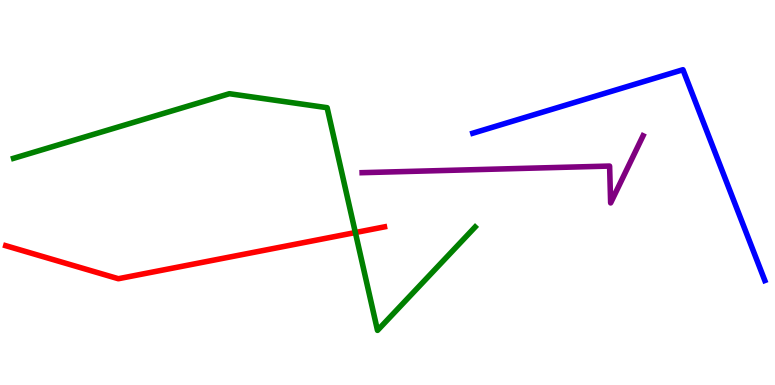[{'lines': ['blue', 'red'], 'intersections': []}, {'lines': ['green', 'red'], 'intersections': [{'x': 4.59, 'y': 3.96}]}, {'lines': ['purple', 'red'], 'intersections': []}, {'lines': ['blue', 'green'], 'intersections': []}, {'lines': ['blue', 'purple'], 'intersections': []}, {'lines': ['green', 'purple'], 'intersections': []}]